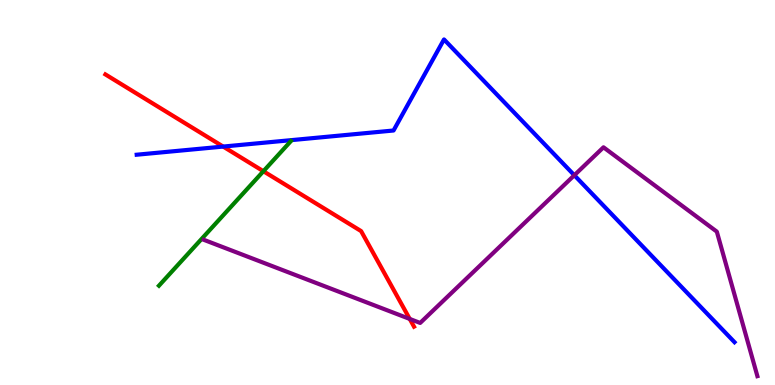[{'lines': ['blue', 'red'], 'intersections': [{'x': 2.88, 'y': 6.19}]}, {'lines': ['green', 'red'], 'intersections': [{'x': 3.4, 'y': 5.55}]}, {'lines': ['purple', 'red'], 'intersections': [{'x': 5.29, 'y': 1.72}]}, {'lines': ['blue', 'green'], 'intersections': []}, {'lines': ['blue', 'purple'], 'intersections': [{'x': 7.41, 'y': 5.45}]}, {'lines': ['green', 'purple'], 'intersections': []}]